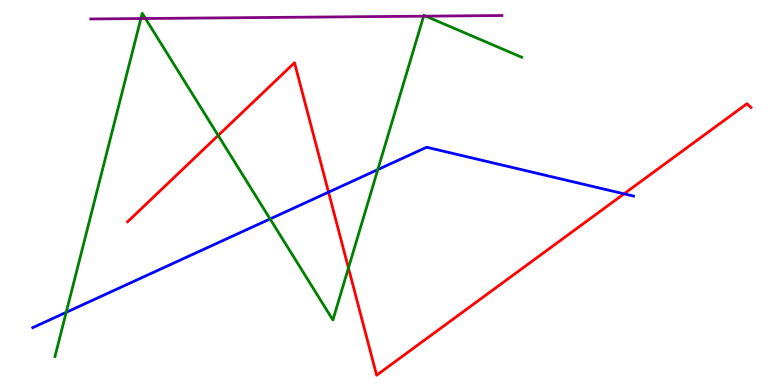[{'lines': ['blue', 'red'], 'intersections': [{'x': 4.24, 'y': 5.01}, {'x': 8.05, 'y': 4.97}]}, {'lines': ['green', 'red'], 'intersections': [{'x': 2.82, 'y': 6.48}, {'x': 4.5, 'y': 3.04}]}, {'lines': ['purple', 'red'], 'intersections': []}, {'lines': ['blue', 'green'], 'intersections': [{'x': 0.854, 'y': 1.89}, {'x': 3.48, 'y': 4.31}, {'x': 4.87, 'y': 5.59}]}, {'lines': ['blue', 'purple'], 'intersections': []}, {'lines': ['green', 'purple'], 'intersections': [{'x': 1.82, 'y': 9.52}, {'x': 1.88, 'y': 9.52}, {'x': 5.47, 'y': 9.58}, {'x': 5.49, 'y': 9.58}]}]